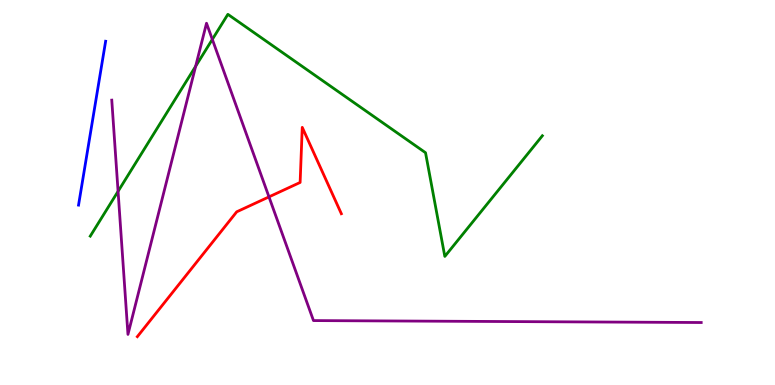[{'lines': ['blue', 'red'], 'intersections': []}, {'lines': ['green', 'red'], 'intersections': []}, {'lines': ['purple', 'red'], 'intersections': [{'x': 3.47, 'y': 4.89}]}, {'lines': ['blue', 'green'], 'intersections': []}, {'lines': ['blue', 'purple'], 'intersections': []}, {'lines': ['green', 'purple'], 'intersections': [{'x': 1.52, 'y': 5.03}, {'x': 2.52, 'y': 8.28}, {'x': 2.74, 'y': 8.98}]}]